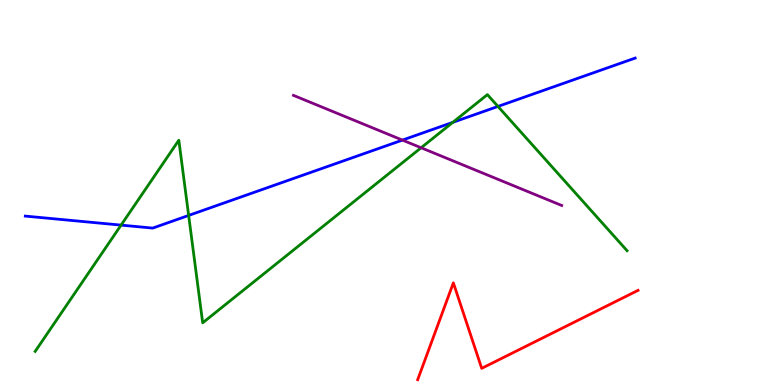[{'lines': ['blue', 'red'], 'intersections': []}, {'lines': ['green', 'red'], 'intersections': []}, {'lines': ['purple', 'red'], 'intersections': []}, {'lines': ['blue', 'green'], 'intersections': [{'x': 1.56, 'y': 4.15}, {'x': 2.43, 'y': 4.4}, {'x': 5.84, 'y': 6.82}, {'x': 6.43, 'y': 7.24}]}, {'lines': ['blue', 'purple'], 'intersections': [{'x': 5.19, 'y': 6.36}]}, {'lines': ['green', 'purple'], 'intersections': [{'x': 5.43, 'y': 6.16}]}]